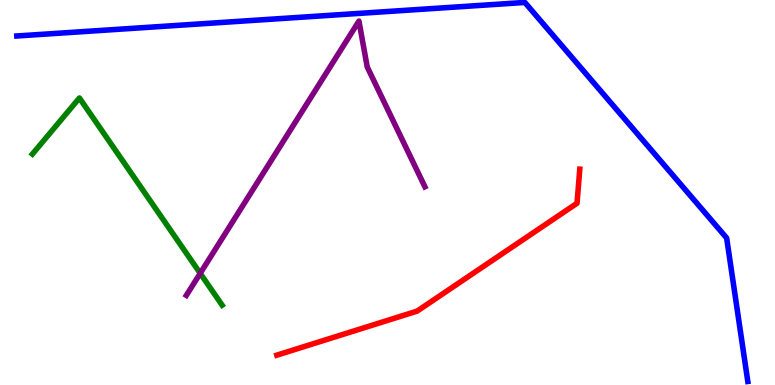[{'lines': ['blue', 'red'], 'intersections': []}, {'lines': ['green', 'red'], 'intersections': []}, {'lines': ['purple', 'red'], 'intersections': []}, {'lines': ['blue', 'green'], 'intersections': []}, {'lines': ['blue', 'purple'], 'intersections': []}, {'lines': ['green', 'purple'], 'intersections': [{'x': 2.58, 'y': 2.9}]}]